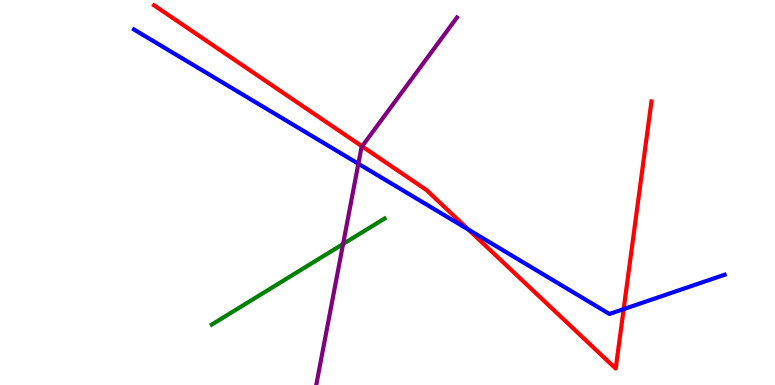[{'lines': ['blue', 'red'], 'intersections': [{'x': 6.04, 'y': 4.04}, {'x': 8.05, 'y': 1.97}]}, {'lines': ['green', 'red'], 'intersections': []}, {'lines': ['purple', 'red'], 'intersections': [{'x': 4.67, 'y': 6.2}]}, {'lines': ['blue', 'green'], 'intersections': []}, {'lines': ['blue', 'purple'], 'intersections': [{'x': 4.62, 'y': 5.75}]}, {'lines': ['green', 'purple'], 'intersections': [{'x': 4.43, 'y': 3.66}]}]